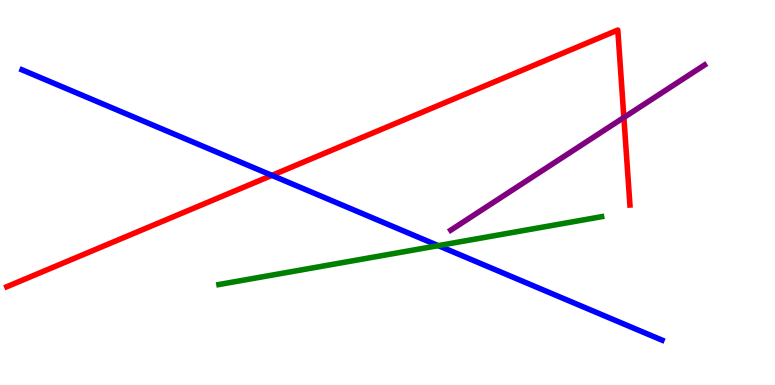[{'lines': ['blue', 'red'], 'intersections': [{'x': 3.51, 'y': 5.44}]}, {'lines': ['green', 'red'], 'intersections': []}, {'lines': ['purple', 'red'], 'intersections': [{'x': 8.05, 'y': 6.95}]}, {'lines': ['blue', 'green'], 'intersections': [{'x': 5.66, 'y': 3.62}]}, {'lines': ['blue', 'purple'], 'intersections': []}, {'lines': ['green', 'purple'], 'intersections': []}]